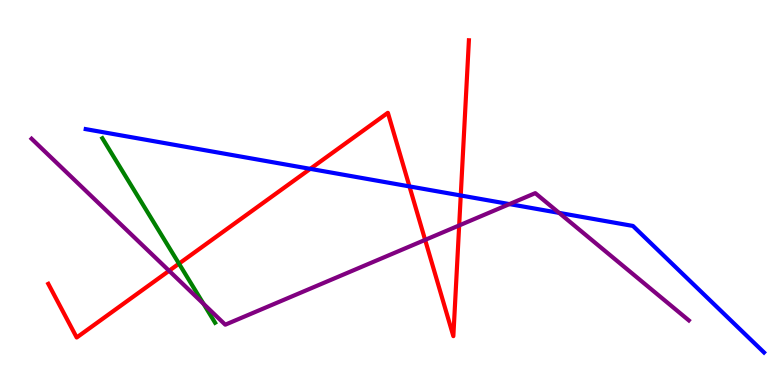[{'lines': ['blue', 'red'], 'intersections': [{'x': 4.0, 'y': 5.61}, {'x': 5.28, 'y': 5.16}, {'x': 5.95, 'y': 4.92}]}, {'lines': ['green', 'red'], 'intersections': [{'x': 2.31, 'y': 3.15}]}, {'lines': ['purple', 'red'], 'intersections': [{'x': 2.18, 'y': 2.97}, {'x': 5.49, 'y': 3.77}, {'x': 5.92, 'y': 4.14}]}, {'lines': ['blue', 'green'], 'intersections': []}, {'lines': ['blue', 'purple'], 'intersections': [{'x': 6.57, 'y': 4.7}, {'x': 7.21, 'y': 4.47}]}, {'lines': ['green', 'purple'], 'intersections': [{'x': 2.63, 'y': 2.11}]}]